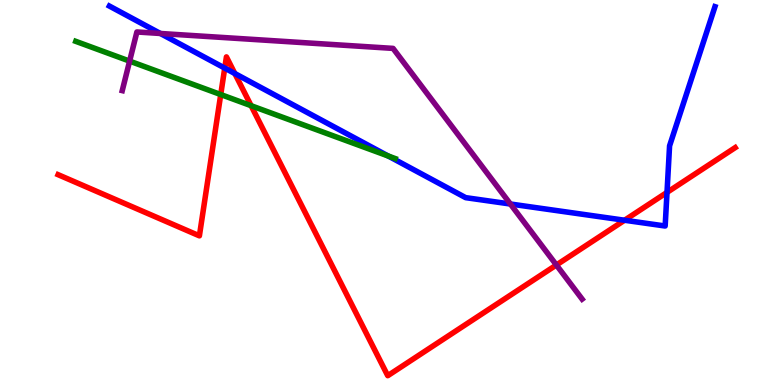[{'lines': ['blue', 'red'], 'intersections': [{'x': 2.9, 'y': 8.23}, {'x': 3.03, 'y': 8.09}, {'x': 8.06, 'y': 4.28}, {'x': 8.61, 'y': 5.0}]}, {'lines': ['green', 'red'], 'intersections': [{'x': 2.85, 'y': 7.54}, {'x': 3.24, 'y': 7.25}]}, {'lines': ['purple', 'red'], 'intersections': [{'x': 7.18, 'y': 3.12}]}, {'lines': ['blue', 'green'], 'intersections': [{'x': 5.01, 'y': 5.95}]}, {'lines': ['blue', 'purple'], 'intersections': [{'x': 2.07, 'y': 9.13}, {'x': 6.59, 'y': 4.7}]}, {'lines': ['green', 'purple'], 'intersections': [{'x': 1.67, 'y': 8.41}]}]